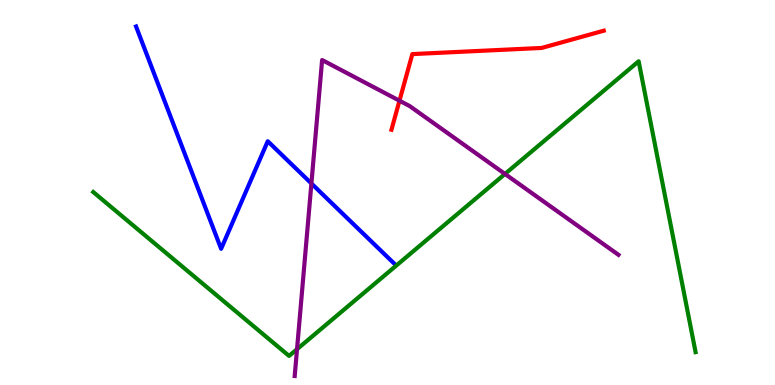[{'lines': ['blue', 'red'], 'intersections': []}, {'lines': ['green', 'red'], 'intersections': []}, {'lines': ['purple', 'red'], 'intersections': [{'x': 5.15, 'y': 7.38}]}, {'lines': ['blue', 'green'], 'intersections': []}, {'lines': ['blue', 'purple'], 'intersections': [{'x': 4.02, 'y': 5.23}]}, {'lines': ['green', 'purple'], 'intersections': [{'x': 3.83, 'y': 0.93}, {'x': 6.52, 'y': 5.48}]}]